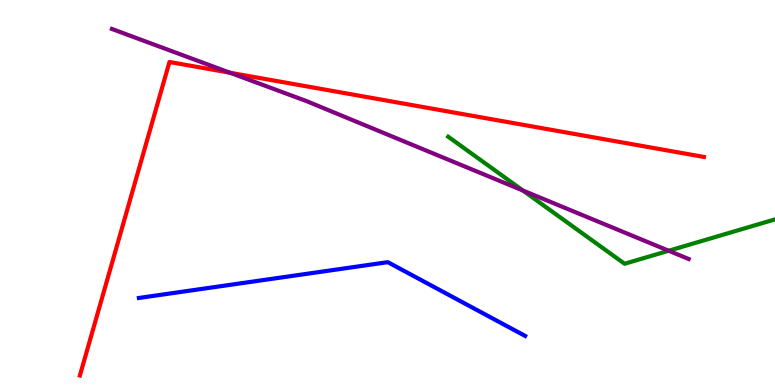[{'lines': ['blue', 'red'], 'intersections': []}, {'lines': ['green', 'red'], 'intersections': []}, {'lines': ['purple', 'red'], 'intersections': [{'x': 2.97, 'y': 8.11}]}, {'lines': ['blue', 'green'], 'intersections': []}, {'lines': ['blue', 'purple'], 'intersections': []}, {'lines': ['green', 'purple'], 'intersections': [{'x': 6.75, 'y': 5.05}, {'x': 8.63, 'y': 3.49}]}]